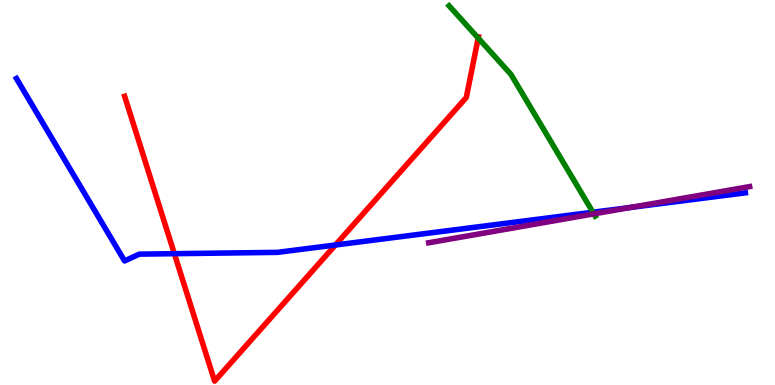[{'lines': ['blue', 'red'], 'intersections': [{'x': 2.25, 'y': 3.41}, {'x': 4.33, 'y': 3.64}]}, {'lines': ['green', 'red'], 'intersections': [{'x': 6.17, 'y': 9.01}]}, {'lines': ['purple', 'red'], 'intersections': []}, {'lines': ['blue', 'green'], 'intersections': [{'x': 7.65, 'y': 4.49}]}, {'lines': ['blue', 'purple'], 'intersections': [{'x': 8.13, 'y': 4.61}]}, {'lines': ['green', 'purple'], 'intersections': [{'x': 7.66, 'y': 4.45}]}]